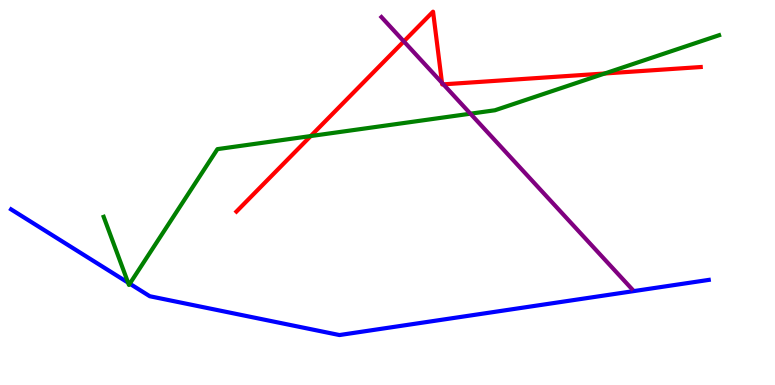[{'lines': ['blue', 'red'], 'intersections': []}, {'lines': ['green', 'red'], 'intersections': [{'x': 4.01, 'y': 6.47}, {'x': 7.8, 'y': 8.09}]}, {'lines': ['purple', 'red'], 'intersections': [{'x': 5.21, 'y': 8.92}, {'x': 5.7, 'y': 7.85}, {'x': 5.72, 'y': 7.81}]}, {'lines': ['blue', 'green'], 'intersections': [{'x': 1.65, 'y': 2.66}, {'x': 1.67, 'y': 2.63}]}, {'lines': ['blue', 'purple'], 'intersections': []}, {'lines': ['green', 'purple'], 'intersections': [{'x': 6.07, 'y': 7.05}]}]